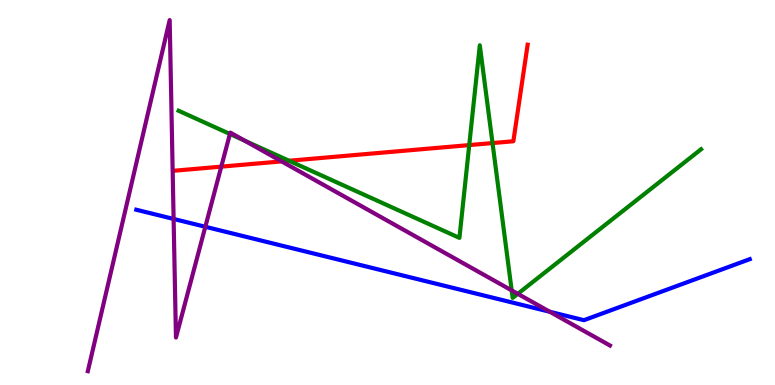[{'lines': ['blue', 'red'], 'intersections': []}, {'lines': ['green', 'red'], 'intersections': [{'x': 3.73, 'y': 5.82}, {'x': 6.05, 'y': 6.23}, {'x': 6.36, 'y': 6.28}]}, {'lines': ['purple', 'red'], 'intersections': [{'x': 2.86, 'y': 5.67}, {'x': 3.63, 'y': 5.81}]}, {'lines': ['blue', 'green'], 'intersections': []}, {'lines': ['blue', 'purple'], 'intersections': [{'x': 2.24, 'y': 4.31}, {'x': 2.65, 'y': 4.11}, {'x': 7.09, 'y': 1.9}]}, {'lines': ['green', 'purple'], 'intersections': [{'x': 2.97, 'y': 6.52}, {'x': 3.16, 'y': 6.35}, {'x': 6.6, 'y': 2.46}, {'x': 6.68, 'y': 2.37}]}]